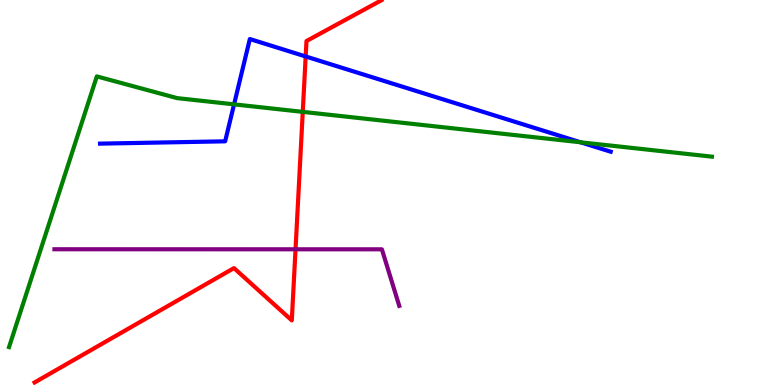[{'lines': ['blue', 'red'], 'intersections': [{'x': 3.94, 'y': 8.53}]}, {'lines': ['green', 'red'], 'intersections': [{'x': 3.91, 'y': 7.09}]}, {'lines': ['purple', 'red'], 'intersections': [{'x': 3.81, 'y': 3.52}]}, {'lines': ['blue', 'green'], 'intersections': [{'x': 3.02, 'y': 7.29}, {'x': 7.49, 'y': 6.3}]}, {'lines': ['blue', 'purple'], 'intersections': []}, {'lines': ['green', 'purple'], 'intersections': []}]